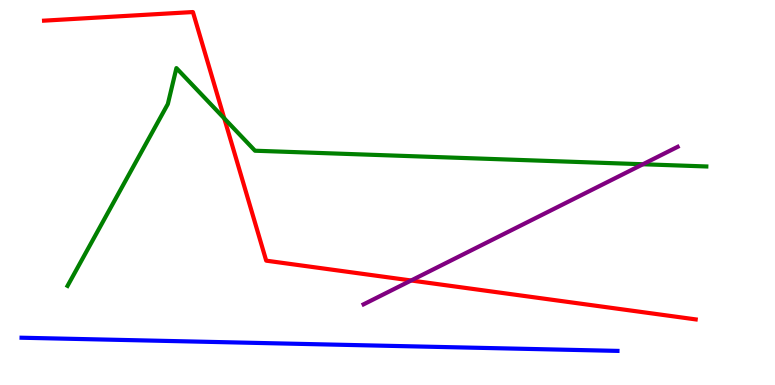[{'lines': ['blue', 'red'], 'intersections': []}, {'lines': ['green', 'red'], 'intersections': [{'x': 2.89, 'y': 6.92}]}, {'lines': ['purple', 'red'], 'intersections': [{'x': 5.31, 'y': 2.71}]}, {'lines': ['blue', 'green'], 'intersections': []}, {'lines': ['blue', 'purple'], 'intersections': []}, {'lines': ['green', 'purple'], 'intersections': [{'x': 8.3, 'y': 5.73}]}]